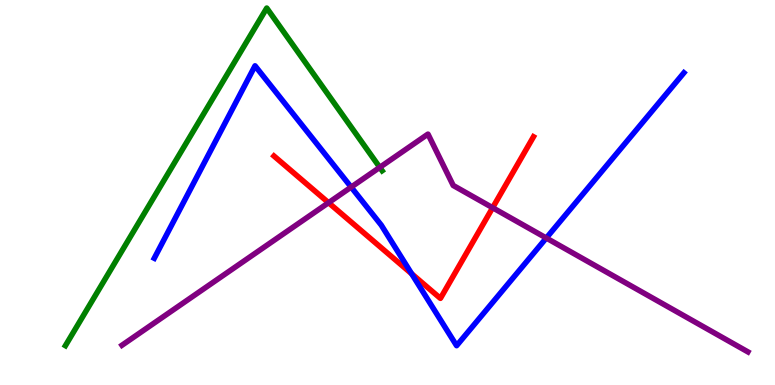[{'lines': ['blue', 'red'], 'intersections': [{'x': 5.31, 'y': 2.89}]}, {'lines': ['green', 'red'], 'intersections': []}, {'lines': ['purple', 'red'], 'intersections': [{'x': 4.24, 'y': 4.73}, {'x': 6.36, 'y': 4.6}]}, {'lines': ['blue', 'green'], 'intersections': []}, {'lines': ['blue', 'purple'], 'intersections': [{'x': 4.53, 'y': 5.14}, {'x': 7.05, 'y': 3.82}]}, {'lines': ['green', 'purple'], 'intersections': [{'x': 4.9, 'y': 5.65}]}]